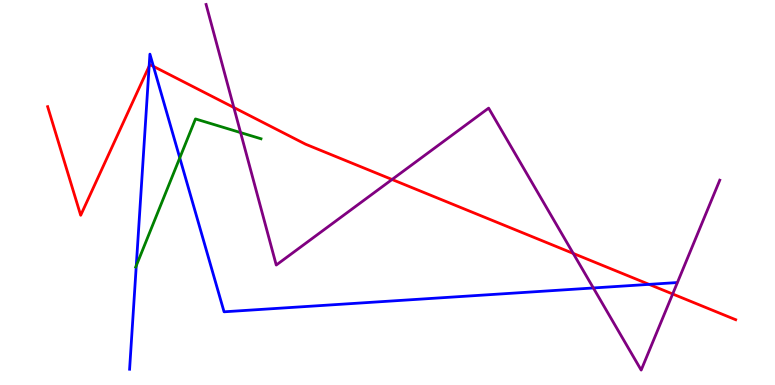[{'lines': ['blue', 'red'], 'intersections': [{'x': 1.92, 'y': 8.28}, {'x': 1.98, 'y': 8.28}, {'x': 8.38, 'y': 2.61}]}, {'lines': ['green', 'red'], 'intersections': []}, {'lines': ['purple', 'red'], 'intersections': [{'x': 3.02, 'y': 7.21}, {'x': 5.06, 'y': 5.34}, {'x': 7.4, 'y': 3.42}, {'x': 8.68, 'y': 2.36}]}, {'lines': ['blue', 'green'], 'intersections': [{'x': 1.76, 'y': 3.1}, {'x': 2.32, 'y': 5.9}]}, {'lines': ['blue', 'purple'], 'intersections': [{'x': 7.66, 'y': 2.52}]}, {'lines': ['green', 'purple'], 'intersections': [{'x': 3.1, 'y': 6.56}]}]